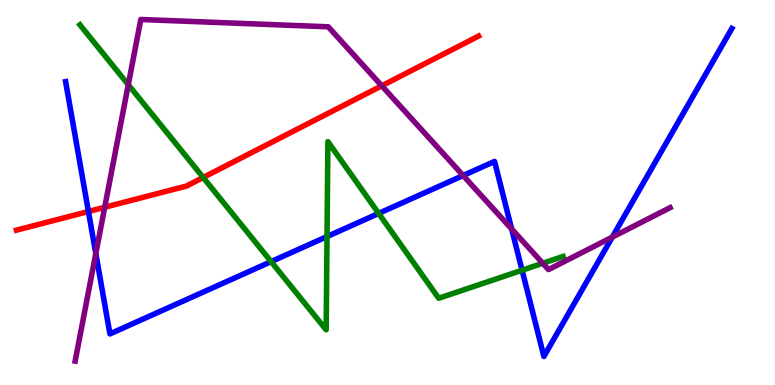[{'lines': ['blue', 'red'], 'intersections': [{'x': 1.14, 'y': 4.51}]}, {'lines': ['green', 'red'], 'intersections': [{'x': 2.62, 'y': 5.39}]}, {'lines': ['purple', 'red'], 'intersections': [{'x': 1.35, 'y': 4.62}, {'x': 4.93, 'y': 7.77}]}, {'lines': ['blue', 'green'], 'intersections': [{'x': 3.5, 'y': 3.2}, {'x': 4.22, 'y': 3.86}, {'x': 4.89, 'y': 4.46}, {'x': 6.74, 'y': 2.98}]}, {'lines': ['blue', 'purple'], 'intersections': [{'x': 1.24, 'y': 3.41}, {'x': 5.98, 'y': 5.44}, {'x': 6.6, 'y': 4.05}, {'x': 7.9, 'y': 3.84}]}, {'lines': ['green', 'purple'], 'intersections': [{'x': 1.66, 'y': 7.8}, {'x': 7.0, 'y': 3.16}]}]